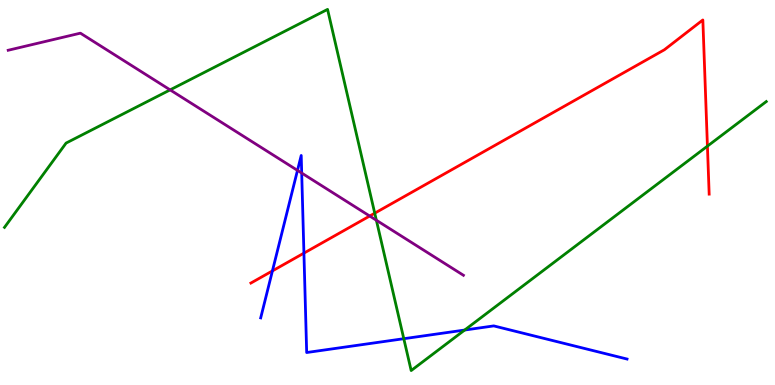[{'lines': ['blue', 'red'], 'intersections': [{'x': 3.52, 'y': 2.96}, {'x': 3.92, 'y': 3.43}]}, {'lines': ['green', 'red'], 'intersections': [{'x': 4.84, 'y': 4.46}, {'x': 9.13, 'y': 6.2}]}, {'lines': ['purple', 'red'], 'intersections': [{'x': 4.77, 'y': 4.39}]}, {'lines': ['blue', 'green'], 'intersections': [{'x': 5.21, 'y': 1.2}, {'x': 6.0, 'y': 1.43}]}, {'lines': ['blue', 'purple'], 'intersections': [{'x': 3.84, 'y': 5.57}, {'x': 3.89, 'y': 5.51}]}, {'lines': ['green', 'purple'], 'intersections': [{'x': 2.2, 'y': 7.67}, {'x': 4.86, 'y': 4.28}]}]